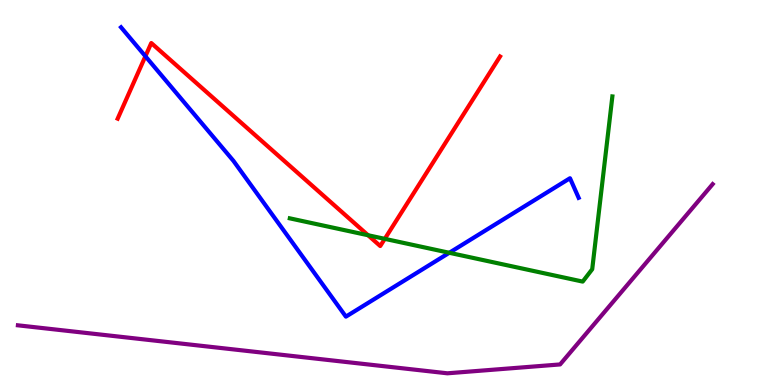[{'lines': ['blue', 'red'], 'intersections': [{'x': 1.88, 'y': 8.54}]}, {'lines': ['green', 'red'], 'intersections': [{'x': 4.75, 'y': 3.89}, {'x': 4.96, 'y': 3.8}]}, {'lines': ['purple', 'red'], 'intersections': []}, {'lines': ['blue', 'green'], 'intersections': [{'x': 5.8, 'y': 3.43}]}, {'lines': ['blue', 'purple'], 'intersections': []}, {'lines': ['green', 'purple'], 'intersections': []}]